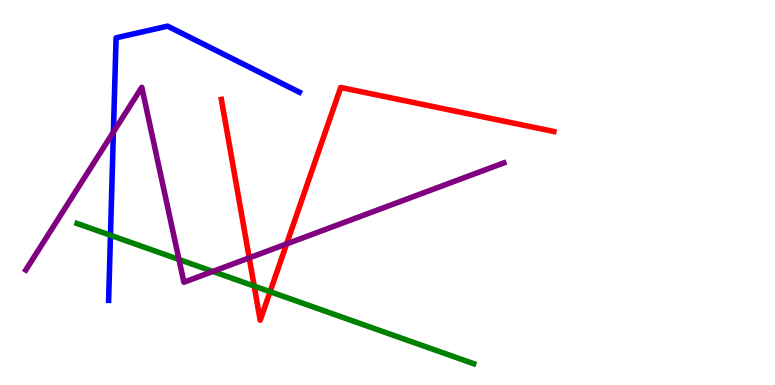[{'lines': ['blue', 'red'], 'intersections': []}, {'lines': ['green', 'red'], 'intersections': [{'x': 3.28, 'y': 2.57}, {'x': 3.48, 'y': 2.42}]}, {'lines': ['purple', 'red'], 'intersections': [{'x': 3.22, 'y': 3.3}, {'x': 3.7, 'y': 3.66}]}, {'lines': ['blue', 'green'], 'intersections': [{'x': 1.43, 'y': 3.89}]}, {'lines': ['blue', 'purple'], 'intersections': [{'x': 1.46, 'y': 6.57}]}, {'lines': ['green', 'purple'], 'intersections': [{'x': 2.31, 'y': 3.26}, {'x': 2.75, 'y': 2.95}]}]